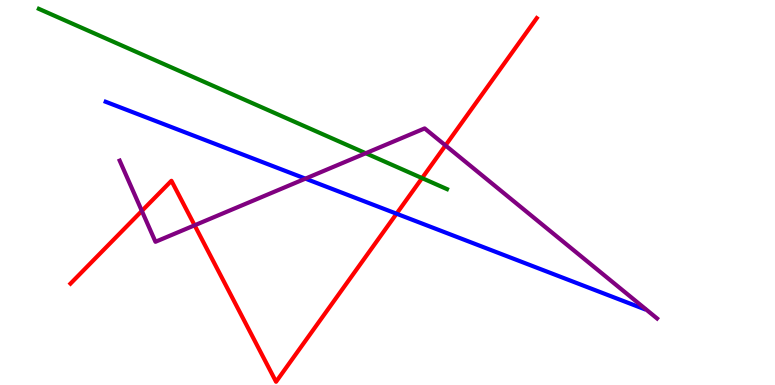[{'lines': ['blue', 'red'], 'intersections': [{'x': 5.12, 'y': 4.45}]}, {'lines': ['green', 'red'], 'intersections': [{'x': 5.45, 'y': 5.37}]}, {'lines': ['purple', 'red'], 'intersections': [{'x': 1.83, 'y': 4.52}, {'x': 2.51, 'y': 4.15}, {'x': 5.75, 'y': 6.22}]}, {'lines': ['blue', 'green'], 'intersections': []}, {'lines': ['blue', 'purple'], 'intersections': [{'x': 3.94, 'y': 5.36}]}, {'lines': ['green', 'purple'], 'intersections': [{'x': 4.72, 'y': 6.02}]}]